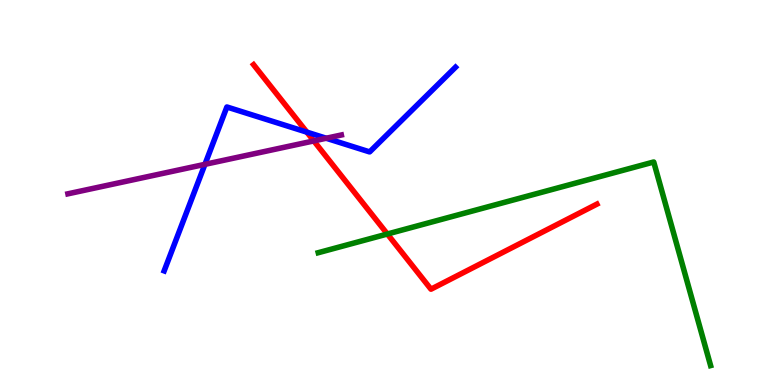[{'lines': ['blue', 'red'], 'intersections': [{'x': 3.96, 'y': 6.57}]}, {'lines': ['green', 'red'], 'intersections': [{'x': 5.0, 'y': 3.92}]}, {'lines': ['purple', 'red'], 'intersections': [{'x': 4.05, 'y': 6.34}]}, {'lines': ['blue', 'green'], 'intersections': []}, {'lines': ['blue', 'purple'], 'intersections': [{'x': 2.64, 'y': 5.73}, {'x': 4.21, 'y': 6.41}]}, {'lines': ['green', 'purple'], 'intersections': []}]